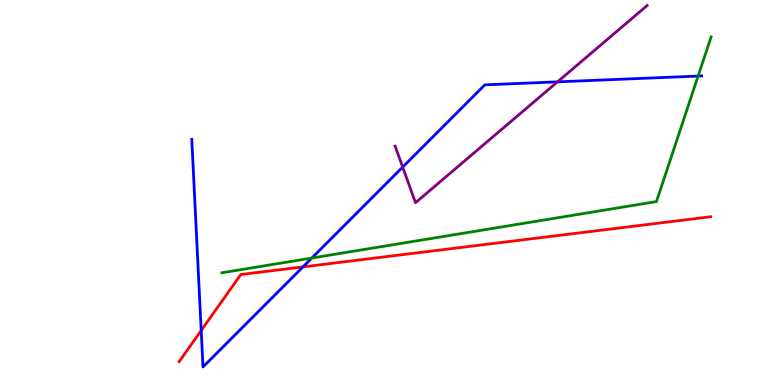[{'lines': ['blue', 'red'], 'intersections': [{'x': 2.6, 'y': 1.42}, {'x': 3.91, 'y': 3.07}]}, {'lines': ['green', 'red'], 'intersections': []}, {'lines': ['purple', 'red'], 'intersections': []}, {'lines': ['blue', 'green'], 'intersections': [{'x': 4.02, 'y': 3.3}, {'x': 9.01, 'y': 8.02}]}, {'lines': ['blue', 'purple'], 'intersections': [{'x': 5.2, 'y': 5.66}, {'x': 7.19, 'y': 7.87}]}, {'lines': ['green', 'purple'], 'intersections': []}]